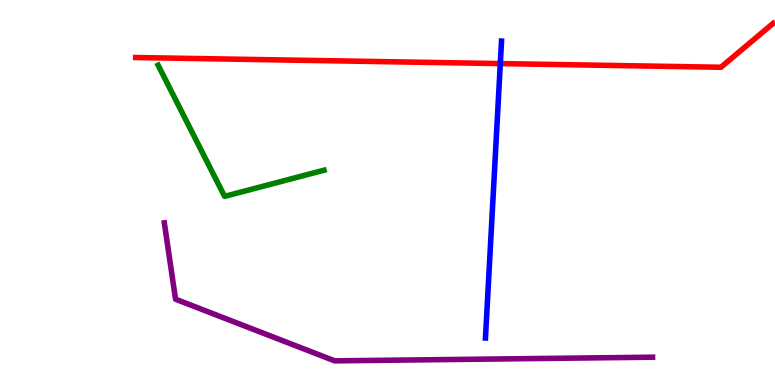[{'lines': ['blue', 'red'], 'intersections': [{'x': 6.46, 'y': 8.35}]}, {'lines': ['green', 'red'], 'intersections': []}, {'lines': ['purple', 'red'], 'intersections': []}, {'lines': ['blue', 'green'], 'intersections': []}, {'lines': ['blue', 'purple'], 'intersections': []}, {'lines': ['green', 'purple'], 'intersections': []}]